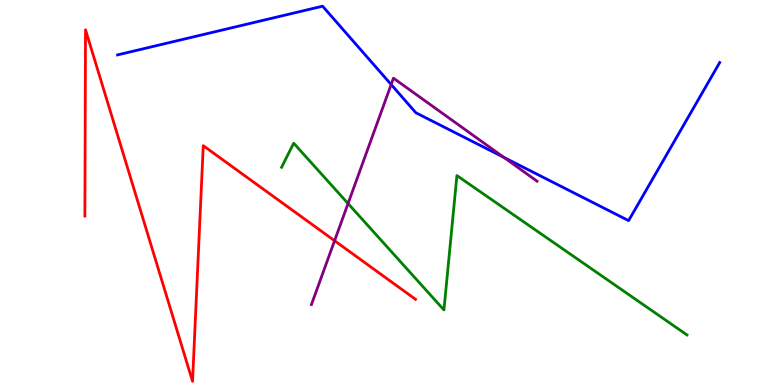[{'lines': ['blue', 'red'], 'intersections': []}, {'lines': ['green', 'red'], 'intersections': []}, {'lines': ['purple', 'red'], 'intersections': [{'x': 4.32, 'y': 3.75}]}, {'lines': ['blue', 'green'], 'intersections': []}, {'lines': ['blue', 'purple'], 'intersections': [{'x': 5.05, 'y': 7.8}, {'x': 6.5, 'y': 5.91}]}, {'lines': ['green', 'purple'], 'intersections': [{'x': 4.49, 'y': 4.71}]}]